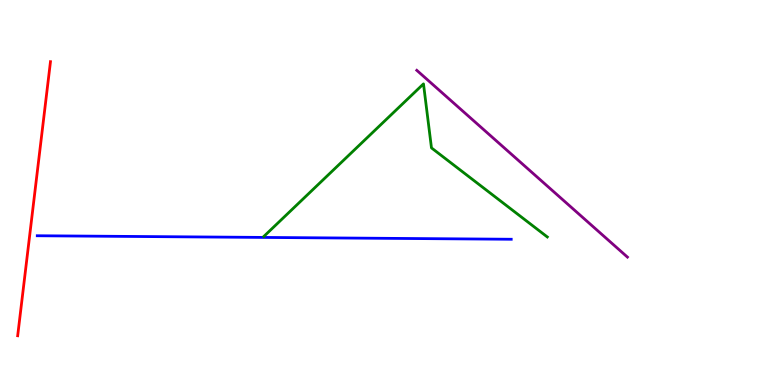[{'lines': ['blue', 'red'], 'intersections': []}, {'lines': ['green', 'red'], 'intersections': []}, {'lines': ['purple', 'red'], 'intersections': []}, {'lines': ['blue', 'green'], 'intersections': []}, {'lines': ['blue', 'purple'], 'intersections': []}, {'lines': ['green', 'purple'], 'intersections': []}]